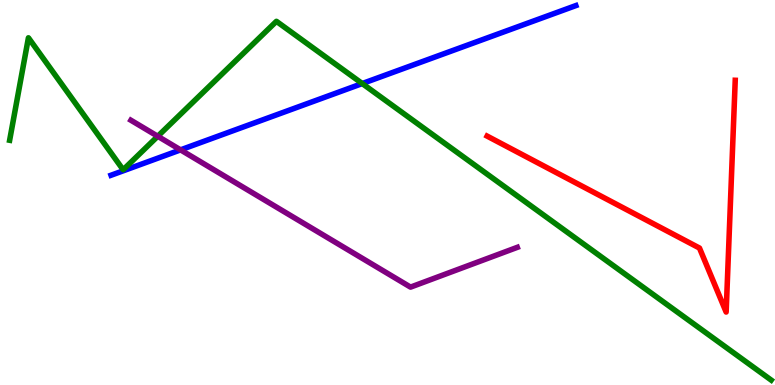[{'lines': ['blue', 'red'], 'intersections': []}, {'lines': ['green', 'red'], 'intersections': []}, {'lines': ['purple', 'red'], 'intersections': []}, {'lines': ['blue', 'green'], 'intersections': [{'x': 4.67, 'y': 7.83}]}, {'lines': ['blue', 'purple'], 'intersections': [{'x': 2.33, 'y': 6.11}]}, {'lines': ['green', 'purple'], 'intersections': [{'x': 2.04, 'y': 6.46}]}]